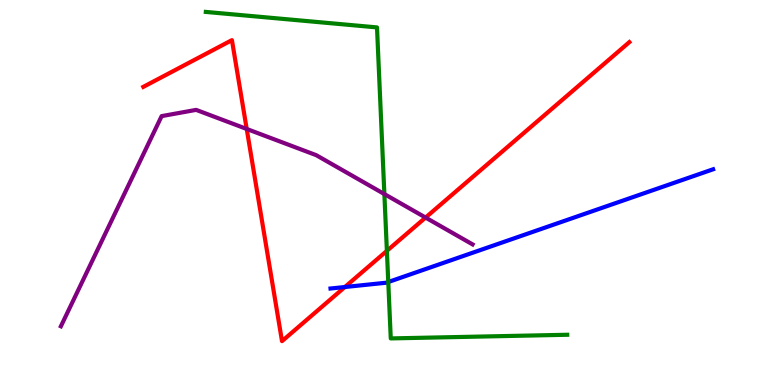[{'lines': ['blue', 'red'], 'intersections': [{'x': 4.45, 'y': 2.54}]}, {'lines': ['green', 'red'], 'intersections': [{'x': 4.99, 'y': 3.48}]}, {'lines': ['purple', 'red'], 'intersections': [{'x': 3.18, 'y': 6.65}, {'x': 5.49, 'y': 4.35}]}, {'lines': ['blue', 'green'], 'intersections': [{'x': 5.01, 'y': 2.67}]}, {'lines': ['blue', 'purple'], 'intersections': []}, {'lines': ['green', 'purple'], 'intersections': [{'x': 4.96, 'y': 4.96}]}]